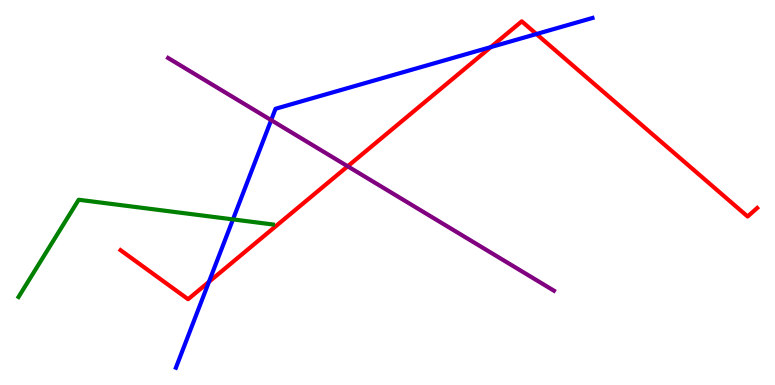[{'lines': ['blue', 'red'], 'intersections': [{'x': 2.7, 'y': 2.68}, {'x': 6.33, 'y': 8.78}, {'x': 6.92, 'y': 9.12}]}, {'lines': ['green', 'red'], 'intersections': []}, {'lines': ['purple', 'red'], 'intersections': [{'x': 4.49, 'y': 5.68}]}, {'lines': ['blue', 'green'], 'intersections': [{'x': 3.01, 'y': 4.3}]}, {'lines': ['blue', 'purple'], 'intersections': [{'x': 3.5, 'y': 6.88}]}, {'lines': ['green', 'purple'], 'intersections': []}]